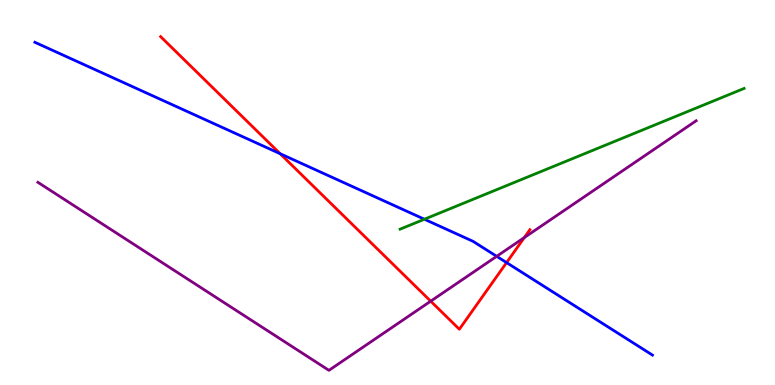[{'lines': ['blue', 'red'], 'intersections': [{'x': 3.61, 'y': 6.01}, {'x': 6.54, 'y': 3.18}]}, {'lines': ['green', 'red'], 'intersections': []}, {'lines': ['purple', 'red'], 'intersections': [{'x': 5.56, 'y': 2.18}, {'x': 6.77, 'y': 3.83}]}, {'lines': ['blue', 'green'], 'intersections': [{'x': 5.48, 'y': 4.31}]}, {'lines': ['blue', 'purple'], 'intersections': [{'x': 6.41, 'y': 3.34}]}, {'lines': ['green', 'purple'], 'intersections': []}]